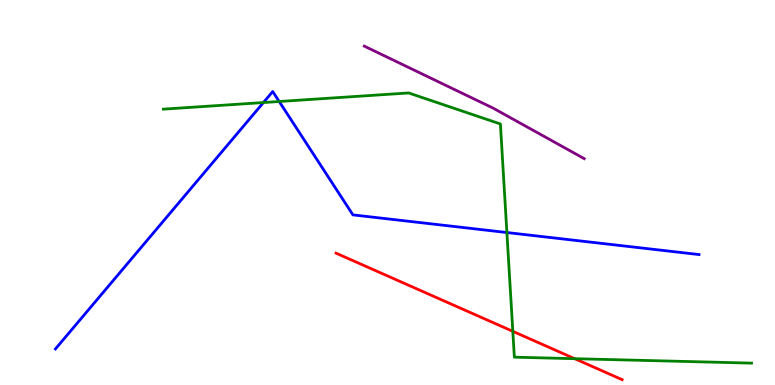[{'lines': ['blue', 'red'], 'intersections': []}, {'lines': ['green', 'red'], 'intersections': [{'x': 6.62, 'y': 1.39}, {'x': 7.42, 'y': 0.683}]}, {'lines': ['purple', 'red'], 'intersections': []}, {'lines': ['blue', 'green'], 'intersections': [{'x': 3.4, 'y': 7.34}, {'x': 3.6, 'y': 7.36}, {'x': 6.54, 'y': 3.96}]}, {'lines': ['blue', 'purple'], 'intersections': []}, {'lines': ['green', 'purple'], 'intersections': []}]